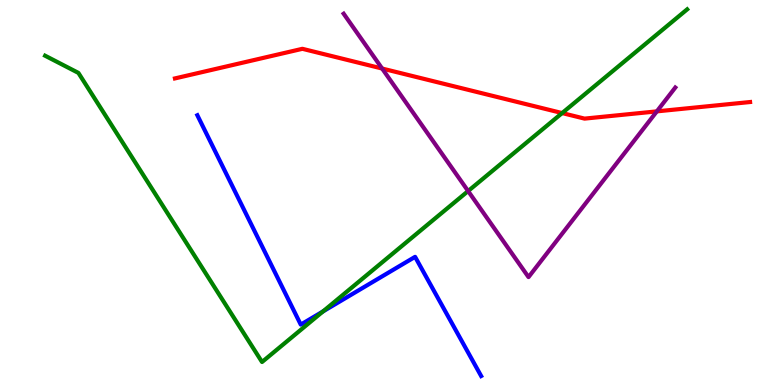[{'lines': ['blue', 'red'], 'intersections': []}, {'lines': ['green', 'red'], 'intersections': [{'x': 7.25, 'y': 7.06}]}, {'lines': ['purple', 'red'], 'intersections': [{'x': 4.93, 'y': 8.22}, {'x': 8.48, 'y': 7.11}]}, {'lines': ['blue', 'green'], 'intersections': [{'x': 4.17, 'y': 1.91}]}, {'lines': ['blue', 'purple'], 'intersections': []}, {'lines': ['green', 'purple'], 'intersections': [{'x': 6.04, 'y': 5.04}]}]